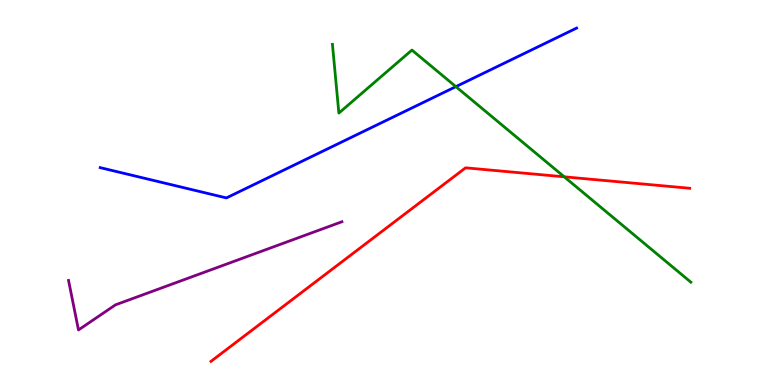[{'lines': ['blue', 'red'], 'intersections': []}, {'lines': ['green', 'red'], 'intersections': [{'x': 7.28, 'y': 5.41}]}, {'lines': ['purple', 'red'], 'intersections': []}, {'lines': ['blue', 'green'], 'intersections': [{'x': 5.88, 'y': 7.75}]}, {'lines': ['blue', 'purple'], 'intersections': []}, {'lines': ['green', 'purple'], 'intersections': []}]